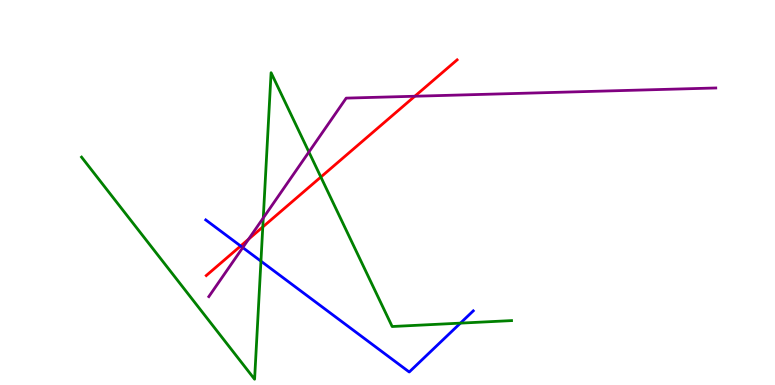[{'lines': ['blue', 'red'], 'intersections': [{'x': 3.11, 'y': 3.61}]}, {'lines': ['green', 'red'], 'intersections': [{'x': 3.39, 'y': 4.11}, {'x': 4.14, 'y': 5.4}]}, {'lines': ['purple', 'red'], 'intersections': [{'x': 3.21, 'y': 3.79}, {'x': 5.35, 'y': 7.5}]}, {'lines': ['blue', 'green'], 'intersections': [{'x': 3.37, 'y': 3.22}, {'x': 5.94, 'y': 1.61}]}, {'lines': ['blue', 'purple'], 'intersections': [{'x': 3.13, 'y': 3.57}]}, {'lines': ['green', 'purple'], 'intersections': [{'x': 3.4, 'y': 4.34}, {'x': 3.99, 'y': 6.05}]}]